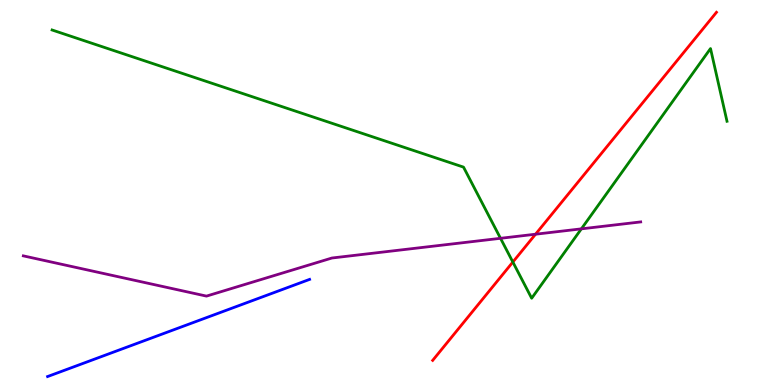[{'lines': ['blue', 'red'], 'intersections': []}, {'lines': ['green', 'red'], 'intersections': [{'x': 6.62, 'y': 3.19}]}, {'lines': ['purple', 'red'], 'intersections': [{'x': 6.91, 'y': 3.92}]}, {'lines': ['blue', 'green'], 'intersections': []}, {'lines': ['blue', 'purple'], 'intersections': []}, {'lines': ['green', 'purple'], 'intersections': [{'x': 6.46, 'y': 3.81}, {'x': 7.5, 'y': 4.06}]}]